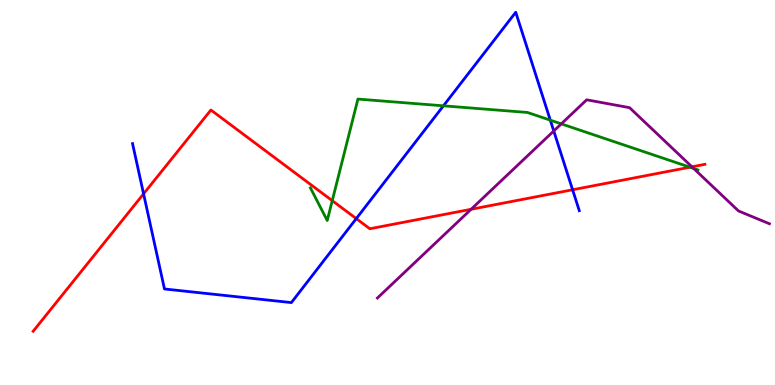[{'lines': ['blue', 'red'], 'intersections': [{'x': 1.85, 'y': 4.97}, {'x': 4.6, 'y': 4.32}, {'x': 7.39, 'y': 5.07}]}, {'lines': ['green', 'red'], 'intersections': [{'x': 4.29, 'y': 4.79}, {'x': 8.9, 'y': 5.66}]}, {'lines': ['purple', 'red'], 'intersections': [{'x': 6.08, 'y': 4.56}, {'x': 8.93, 'y': 5.67}]}, {'lines': ['blue', 'green'], 'intersections': [{'x': 5.72, 'y': 7.25}, {'x': 7.1, 'y': 6.88}]}, {'lines': ['blue', 'purple'], 'intersections': [{'x': 7.15, 'y': 6.6}]}, {'lines': ['green', 'purple'], 'intersections': [{'x': 7.24, 'y': 6.78}, {'x': 8.95, 'y': 5.62}]}]